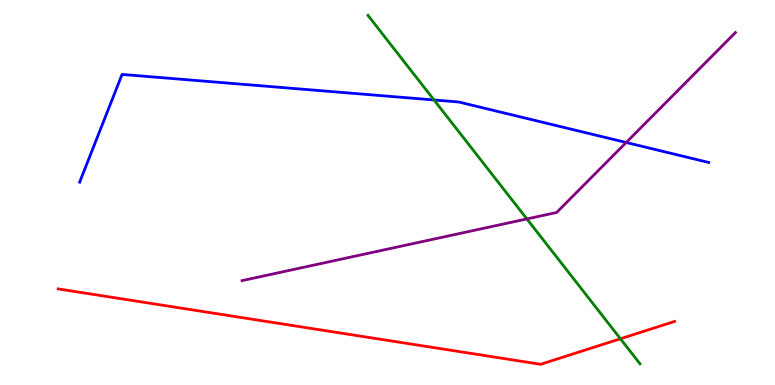[{'lines': ['blue', 'red'], 'intersections': []}, {'lines': ['green', 'red'], 'intersections': [{'x': 8.01, 'y': 1.2}]}, {'lines': ['purple', 'red'], 'intersections': []}, {'lines': ['blue', 'green'], 'intersections': [{'x': 5.6, 'y': 7.4}]}, {'lines': ['blue', 'purple'], 'intersections': [{'x': 8.08, 'y': 6.3}]}, {'lines': ['green', 'purple'], 'intersections': [{'x': 6.8, 'y': 4.31}]}]